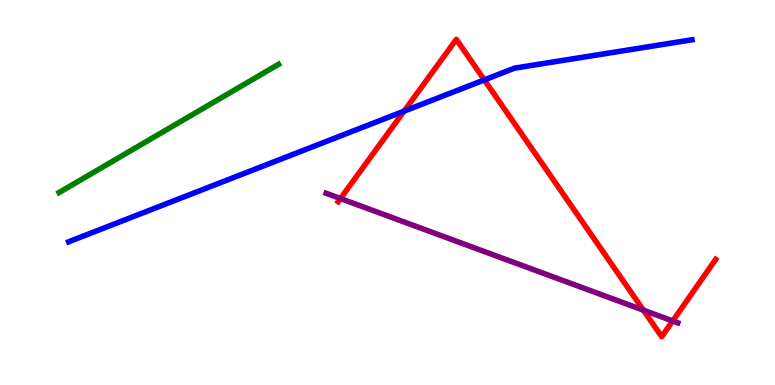[{'lines': ['blue', 'red'], 'intersections': [{'x': 5.21, 'y': 7.11}, {'x': 6.25, 'y': 7.92}]}, {'lines': ['green', 'red'], 'intersections': []}, {'lines': ['purple', 'red'], 'intersections': [{'x': 4.39, 'y': 4.84}, {'x': 8.3, 'y': 1.94}, {'x': 8.68, 'y': 1.66}]}, {'lines': ['blue', 'green'], 'intersections': []}, {'lines': ['blue', 'purple'], 'intersections': []}, {'lines': ['green', 'purple'], 'intersections': []}]